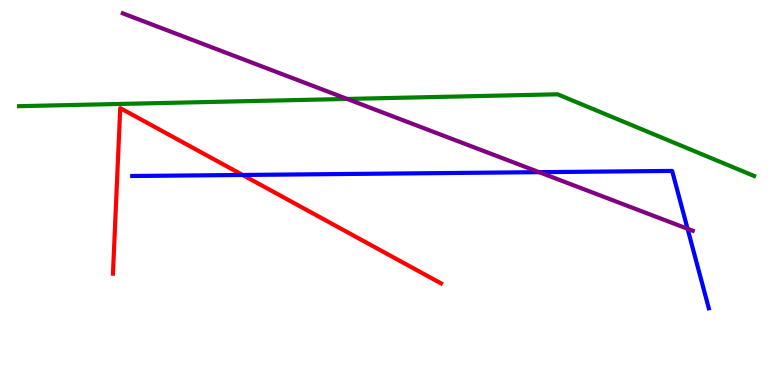[{'lines': ['blue', 'red'], 'intersections': [{'x': 3.13, 'y': 5.46}]}, {'lines': ['green', 'red'], 'intersections': []}, {'lines': ['purple', 'red'], 'intersections': []}, {'lines': ['blue', 'green'], 'intersections': []}, {'lines': ['blue', 'purple'], 'intersections': [{'x': 6.96, 'y': 5.53}, {'x': 8.87, 'y': 4.06}]}, {'lines': ['green', 'purple'], 'intersections': [{'x': 4.48, 'y': 7.43}]}]